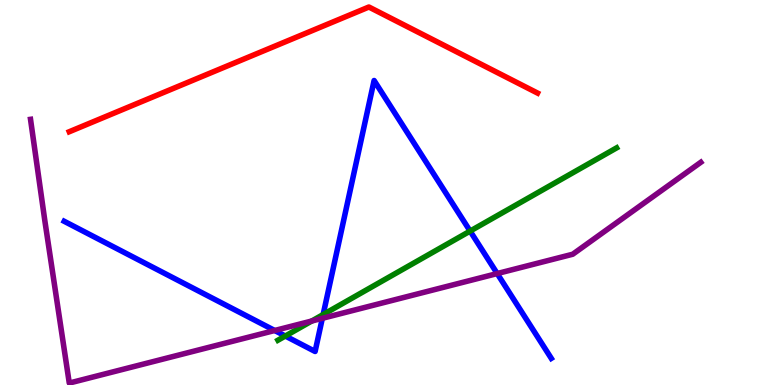[{'lines': ['blue', 'red'], 'intersections': []}, {'lines': ['green', 'red'], 'intersections': []}, {'lines': ['purple', 'red'], 'intersections': []}, {'lines': ['blue', 'green'], 'intersections': [{'x': 3.68, 'y': 1.27}, {'x': 4.17, 'y': 1.83}, {'x': 6.07, 'y': 4.0}]}, {'lines': ['blue', 'purple'], 'intersections': [{'x': 3.54, 'y': 1.42}, {'x': 4.16, 'y': 1.73}, {'x': 6.42, 'y': 2.89}]}, {'lines': ['green', 'purple'], 'intersections': [{'x': 4.02, 'y': 1.66}]}]